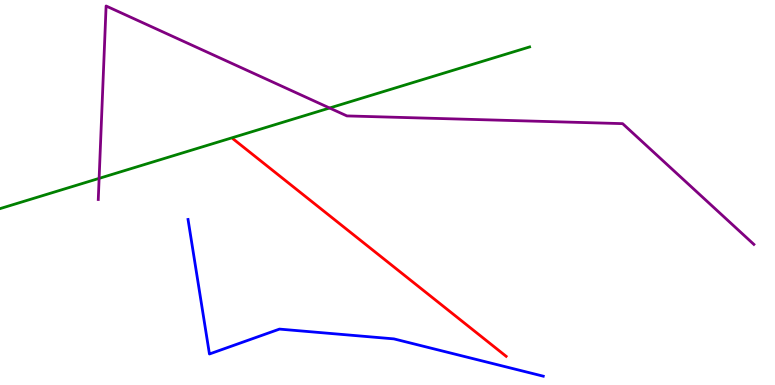[{'lines': ['blue', 'red'], 'intersections': []}, {'lines': ['green', 'red'], 'intersections': []}, {'lines': ['purple', 'red'], 'intersections': []}, {'lines': ['blue', 'green'], 'intersections': []}, {'lines': ['blue', 'purple'], 'intersections': []}, {'lines': ['green', 'purple'], 'intersections': [{'x': 1.28, 'y': 5.37}, {'x': 4.25, 'y': 7.19}]}]